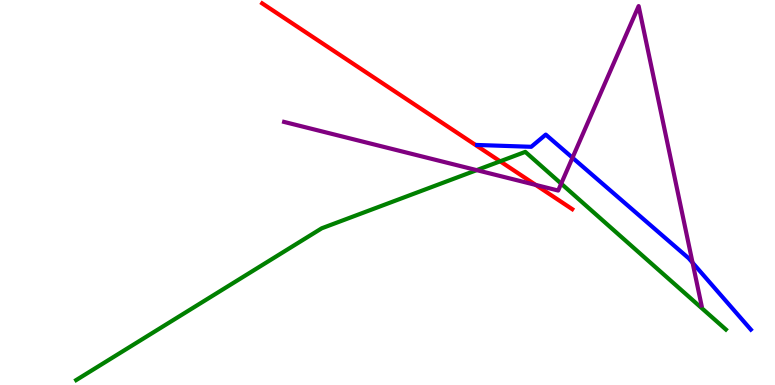[{'lines': ['blue', 'red'], 'intersections': []}, {'lines': ['green', 'red'], 'intersections': [{'x': 6.45, 'y': 5.81}]}, {'lines': ['purple', 'red'], 'intersections': [{'x': 6.91, 'y': 5.2}]}, {'lines': ['blue', 'green'], 'intersections': []}, {'lines': ['blue', 'purple'], 'intersections': [{'x': 7.39, 'y': 5.9}, {'x': 8.94, 'y': 3.18}]}, {'lines': ['green', 'purple'], 'intersections': [{'x': 6.15, 'y': 5.58}, {'x': 7.24, 'y': 5.23}]}]